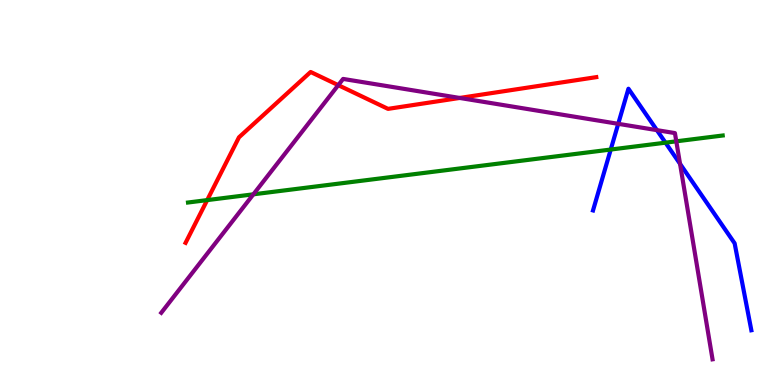[{'lines': ['blue', 'red'], 'intersections': []}, {'lines': ['green', 'red'], 'intersections': [{'x': 2.67, 'y': 4.8}]}, {'lines': ['purple', 'red'], 'intersections': [{'x': 4.36, 'y': 7.79}, {'x': 5.93, 'y': 7.46}]}, {'lines': ['blue', 'green'], 'intersections': [{'x': 7.88, 'y': 6.12}, {'x': 8.59, 'y': 6.29}]}, {'lines': ['blue', 'purple'], 'intersections': [{'x': 7.98, 'y': 6.78}, {'x': 8.48, 'y': 6.62}, {'x': 8.77, 'y': 5.74}]}, {'lines': ['green', 'purple'], 'intersections': [{'x': 3.27, 'y': 4.95}, {'x': 8.73, 'y': 6.33}]}]